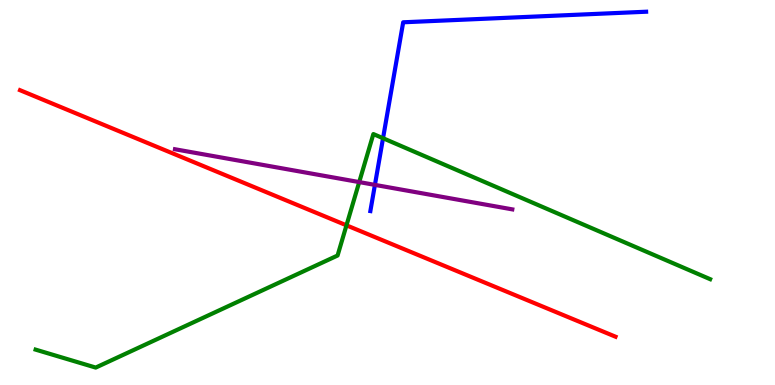[{'lines': ['blue', 'red'], 'intersections': []}, {'lines': ['green', 'red'], 'intersections': [{'x': 4.47, 'y': 4.15}]}, {'lines': ['purple', 'red'], 'intersections': []}, {'lines': ['blue', 'green'], 'intersections': [{'x': 4.94, 'y': 6.41}]}, {'lines': ['blue', 'purple'], 'intersections': [{'x': 4.84, 'y': 5.2}]}, {'lines': ['green', 'purple'], 'intersections': [{'x': 4.64, 'y': 5.27}]}]